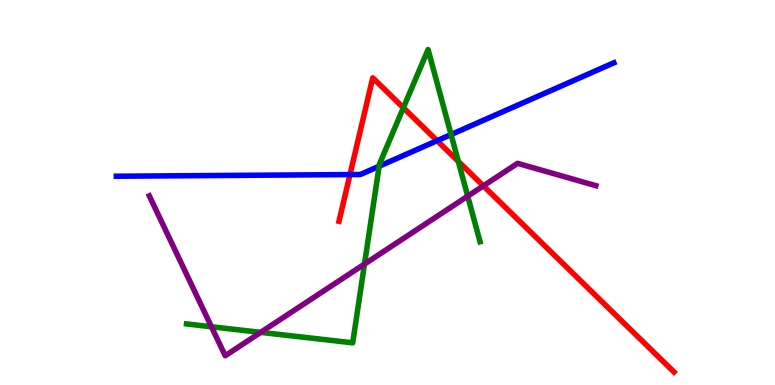[{'lines': ['blue', 'red'], 'intersections': [{'x': 4.52, 'y': 5.47}, {'x': 5.64, 'y': 6.35}]}, {'lines': ['green', 'red'], 'intersections': [{'x': 5.2, 'y': 7.2}, {'x': 5.91, 'y': 5.81}]}, {'lines': ['purple', 'red'], 'intersections': [{'x': 6.24, 'y': 5.17}]}, {'lines': ['blue', 'green'], 'intersections': [{'x': 4.89, 'y': 5.68}, {'x': 5.82, 'y': 6.51}]}, {'lines': ['blue', 'purple'], 'intersections': []}, {'lines': ['green', 'purple'], 'intersections': [{'x': 2.73, 'y': 1.51}, {'x': 3.36, 'y': 1.37}, {'x': 4.7, 'y': 3.14}, {'x': 6.04, 'y': 4.9}]}]